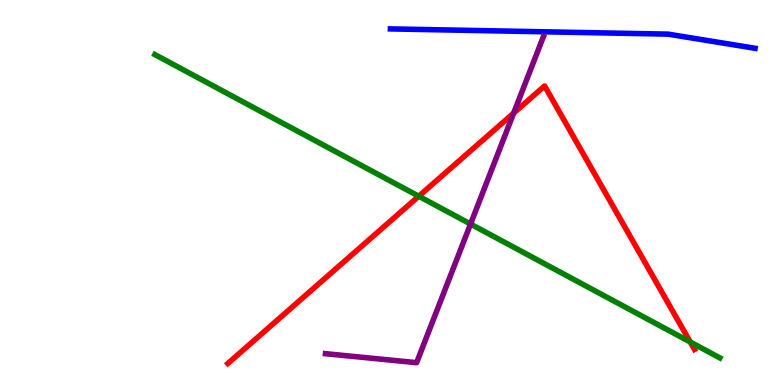[{'lines': ['blue', 'red'], 'intersections': []}, {'lines': ['green', 'red'], 'intersections': [{'x': 5.4, 'y': 4.9}, {'x': 8.91, 'y': 1.12}]}, {'lines': ['purple', 'red'], 'intersections': [{'x': 6.63, 'y': 7.06}]}, {'lines': ['blue', 'green'], 'intersections': []}, {'lines': ['blue', 'purple'], 'intersections': []}, {'lines': ['green', 'purple'], 'intersections': [{'x': 6.07, 'y': 4.18}]}]